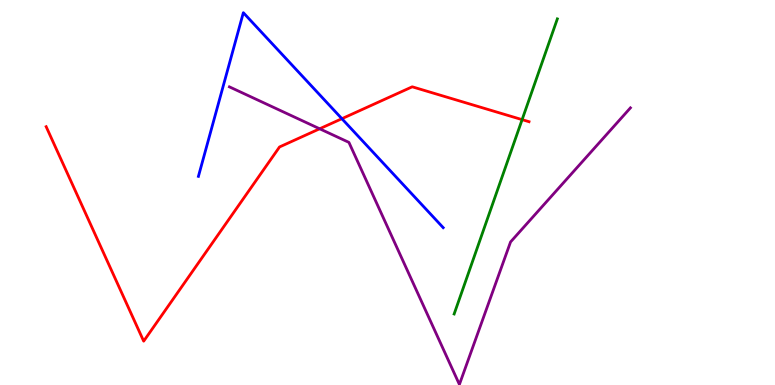[{'lines': ['blue', 'red'], 'intersections': [{'x': 4.41, 'y': 6.92}]}, {'lines': ['green', 'red'], 'intersections': [{'x': 6.74, 'y': 6.89}]}, {'lines': ['purple', 'red'], 'intersections': [{'x': 4.12, 'y': 6.66}]}, {'lines': ['blue', 'green'], 'intersections': []}, {'lines': ['blue', 'purple'], 'intersections': []}, {'lines': ['green', 'purple'], 'intersections': []}]